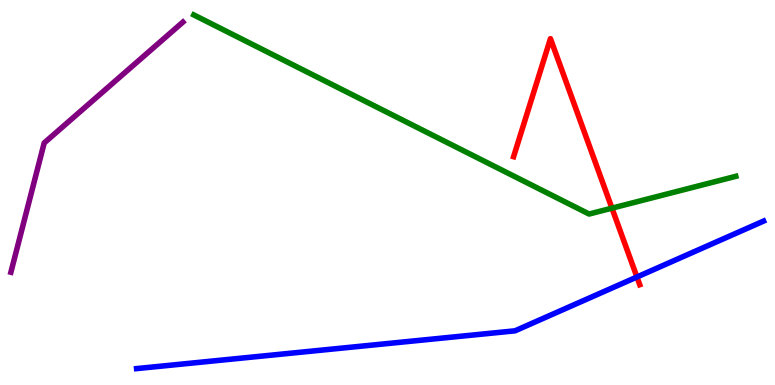[{'lines': ['blue', 'red'], 'intersections': [{'x': 8.22, 'y': 2.81}]}, {'lines': ['green', 'red'], 'intersections': [{'x': 7.9, 'y': 4.59}]}, {'lines': ['purple', 'red'], 'intersections': []}, {'lines': ['blue', 'green'], 'intersections': []}, {'lines': ['blue', 'purple'], 'intersections': []}, {'lines': ['green', 'purple'], 'intersections': []}]